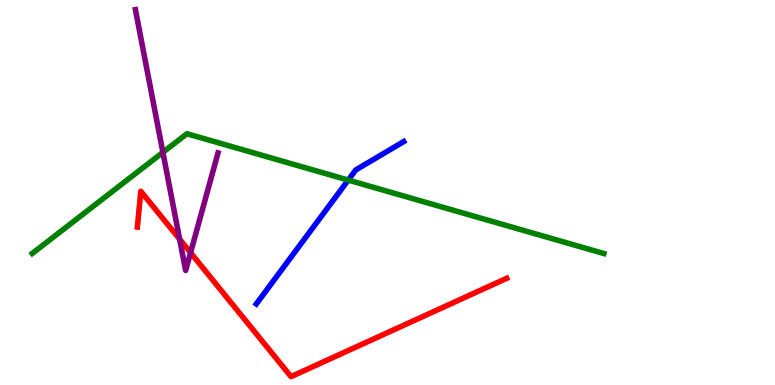[{'lines': ['blue', 'red'], 'intersections': []}, {'lines': ['green', 'red'], 'intersections': []}, {'lines': ['purple', 'red'], 'intersections': [{'x': 2.32, 'y': 3.79}, {'x': 2.46, 'y': 3.44}]}, {'lines': ['blue', 'green'], 'intersections': [{'x': 4.49, 'y': 5.32}]}, {'lines': ['blue', 'purple'], 'intersections': []}, {'lines': ['green', 'purple'], 'intersections': [{'x': 2.1, 'y': 6.04}]}]